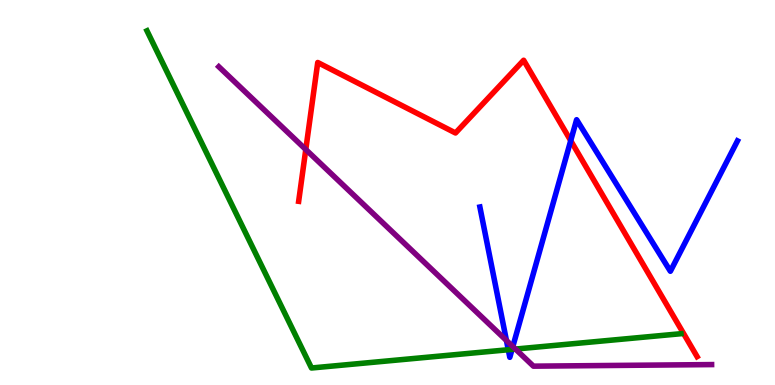[{'lines': ['blue', 'red'], 'intersections': [{'x': 7.36, 'y': 6.35}]}, {'lines': ['green', 'red'], 'intersections': []}, {'lines': ['purple', 'red'], 'intersections': [{'x': 3.95, 'y': 6.12}]}, {'lines': ['blue', 'green'], 'intersections': [{'x': 6.56, 'y': 0.916}, {'x': 6.61, 'y': 0.925}]}, {'lines': ['blue', 'purple'], 'intersections': [{'x': 6.53, 'y': 1.16}, {'x': 6.62, 'y': 0.999}]}, {'lines': ['green', 'purple'], 'intersections': [{'x': 6.65, 'y': 0.933}]}]